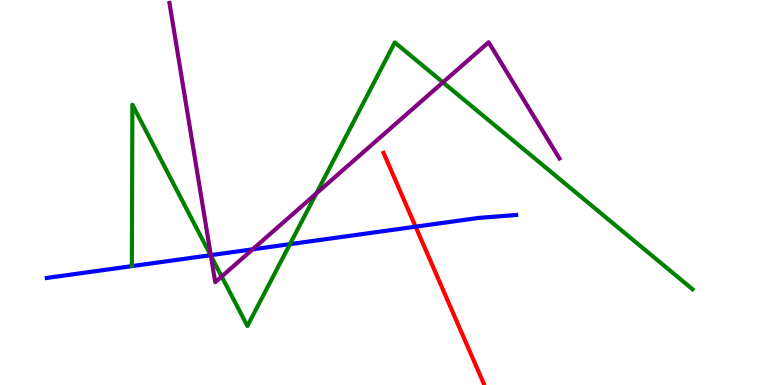[{'lines': ['blue', 'red'], 'intersections': [{'x': 5.36, 'y': 4.11}]}, {'lines': ['green', 'red'], 'intersections': []}, {'lines': ['purple', 'red'], 'intersections': []}, {'lines': ['blue', 'green'], 'intersections': [{'x': 2.72, 'y': 3.37}, {'x': 3.74, 'y': 3.66}]}, {'lines': ['blue', 'purple'], 'intersections': [{'x': 2.72, 'y': 3.37}, {'x': 3.26, 'y': 3.52}]}, {'lines': ['green', 'purple'], 'intersections': [{'x': 2.72, 'y': 3.36}, {'x': 2.86, 'y': 2.82}, {'x': 4.08, 'y': 4.97}, {'x': 5.72, 'y': 7.86}]}]